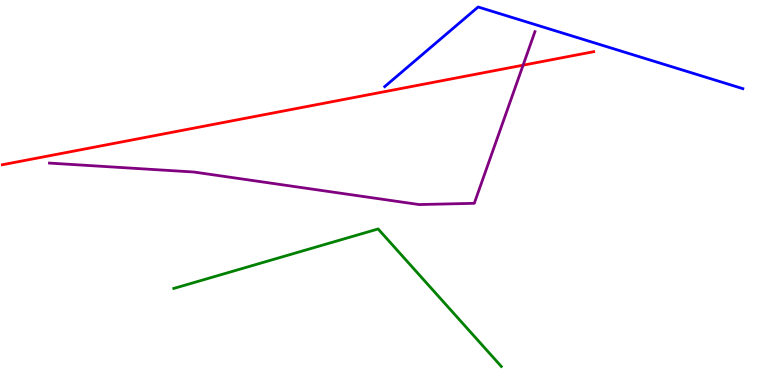[{'lines': ['blue', 'red'], 'intersections': []}, {'lines': ['green', 'red'], 'intersections': []}, {'lines': ['purple', 'red'], 'intersections': [{'x': 6.75, 'y': 8.31}]}, {'lines': ['blue', 'green'], 'intersections': []}, {'lines': ['blue', 'purple'], 'intersections': []}, {'lines': ['green', 'purple'], 'intersections': []}]